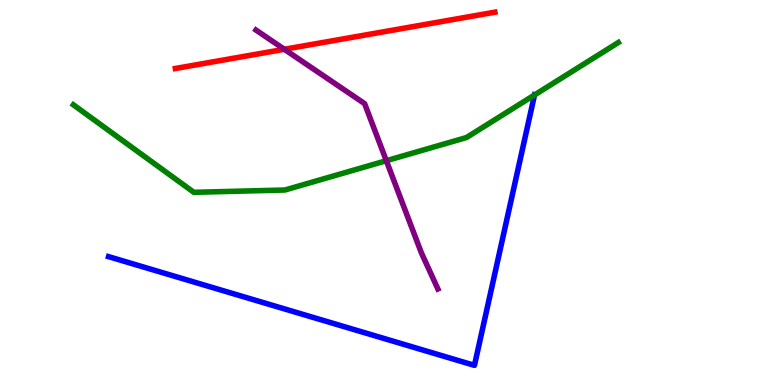[{'lines': ['blue', 'red'], 'intersections': []}, {'lines': ['green', 'red'], 'intersections': []}, {'lines': ['purple', 'red'], 'intersections': [{'x': 3.67, 'y': 8.72}]}, {'lines': ['blue', 'green'], 'intersections': [{'x': 6.9, 'y': 7.53}]}, {'lines': ['blue', 'purple'], 'intersections': []}, {'lines': ['green', 'purple'], 'intersections': [{'x': 4.98, 'y': 5.83}]}]